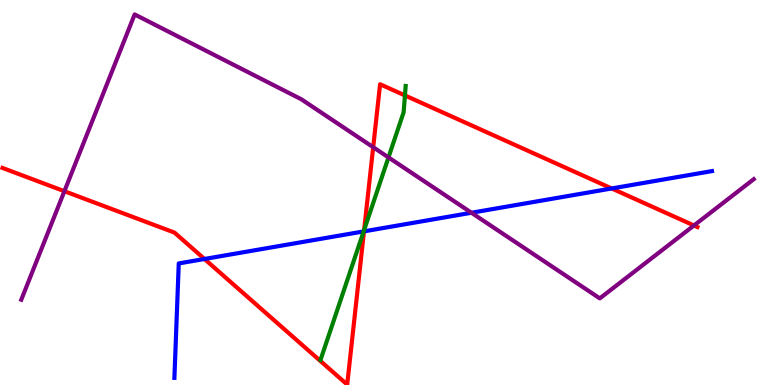[{'lines': ['blue', 'red'], 'intersections': [{'x': 2.64, 'y': 3.27}, {'x': 4.7, 'y': 3.99}, {'x': 7.89, 'y': 5.1}]}, {'lines': ['green', 'red'], 'intersections': [{'x': 4.7, 'y': 4.03}, {'x': 5.22, 'y': 7.52}]}, {'lines': ['purple', 'red'], 'intersections': [{'x': 0.831, 'y': 5.03}, {'x': 4.82, 'y': 6.18}, {'x': 8.95, 'y': 4.14}]}, {'lines': ['blue', 'green'], 'intersections': [{'x': 4.69, 'y': 3.99}]}, {'lines': ['blue', 'purple'], 'intersections': [{'x': 6.08, 'y': 4.47}]}, {'lines': ['green', 'purple'], 'intersections': [{'x': 5.01, 'y': 5.91}]}]